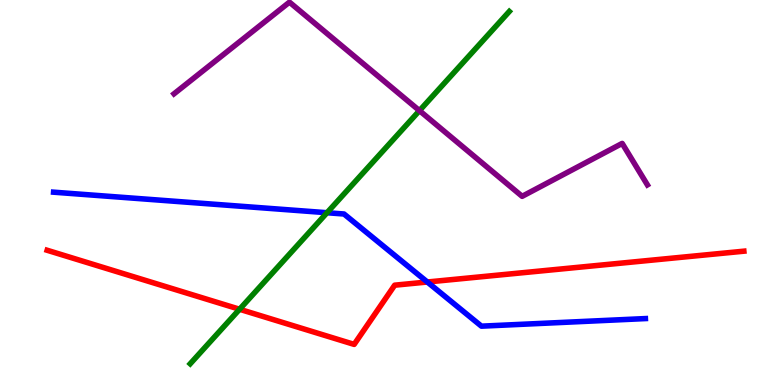[{'lines': ['blue', 'red'], 'intersections': [{'x': 5.51, 'y': 2.68}]}, {'lines': ['green', 'red'], 'intersections': [{'x': 3.09, 'y': 1.97}]}, {'lines': ['purple', 'red'], 'intersections': []}, {'lines': ['blue', 'green'], 'intersections': [{'x': 4.22, 'y': 4.47}]}, {'lines': ['blue', 'purple'], 'intersections': []}, {'lines': ['green', 'purple'], 'intersections': [{'x': 5.41, 'y': 7.13}]}]